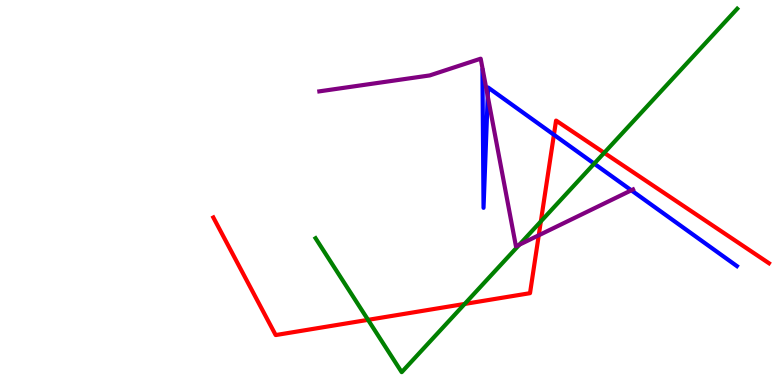[{'lines': ['blue', 'red'], 'intersections': [{'x': 7.15, 'y': 6.5}]}, {'lines': ['green', 'red'], 'intersections': [{'x': 4.75, 'y': 1.69}, {'x': 6.0, 'y': 2.11}, {'x': 6.98, 'y': 4.25}, {'x': 7.8, 'y': 6.03}]}, {'lines': ['purple', 'red'], 'intersections': [{'x': 6.95, 'y': 3.89}]}, {'lines': ['blue', 'green'], 'intersections': [{'x': 7.67, 'y': 5.75}]}, {'lines': ['blue', 'purple'], 'intersections': [{'x': 6.29, 'y': 7.5}, {'x': 8.15, 'y': 5.06}]}, {'lines': ['green', 'purple'], 'intersections': [{'x': 6.7, 'y': 3.64}]}]